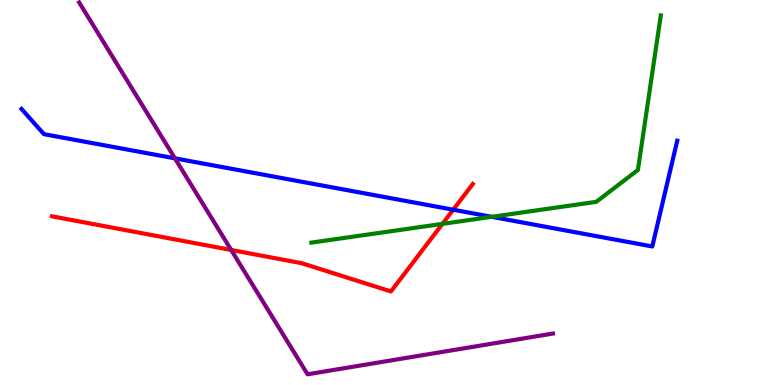[{'lines': ['blue', 'red'], 'intersections': [{'x': 5.85, 'y': 4.55}]}, {'lines': ['green', 'red'], 'intersections': [{'x': 5.71, 'y': 4.19}]}, {'lines': ['purple', 'red'], 'intersections': [{'x': 2.98, 'y': 3.51}]}, {'lines': ['blue', 'green'], 'intersections': [{'x': 6.34, 'y': 4.37}]}, {'lines': ['blue', 'purple'], 'intersections': [{'x': 2.26, 'y': 5.89}]}, {'lines': ['green', 'purple'], 'intersections': []}]